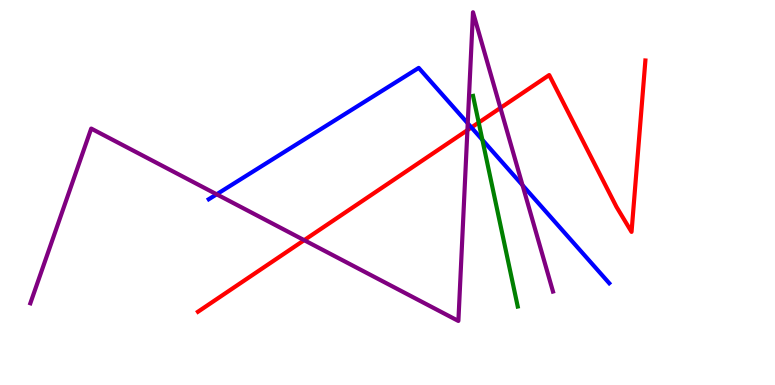[{'lines': ['blue', 'red'], 'intersections': [{'x': 6.08, 'y': 6.69}]}, {'lines': ['green', 'red'], 'intersections': [{'x': 6.18, 'y': 6.82}]}, {'lines': ['purple', 'red'], 'intersections': [{'x': 3.92, 'y': 3.76}, {'x': 6.03, 'y': 6.62}, {'x': 6.46, 'y': 7.2}]}, {'lines': ['blue', 'green'], 'intersections': [{'x': 6.22, 'y': 6.37}]}, {'lines': ['blue', 'purple'], 'intersections': [{'x': 2.8, 'y': 4.95}, {'x': 6.04, 'y': 6.8}, {'x': 6.74, 'y': 5.19}]}, {'lines': ['green', 'purple'], 'intersections': []}]